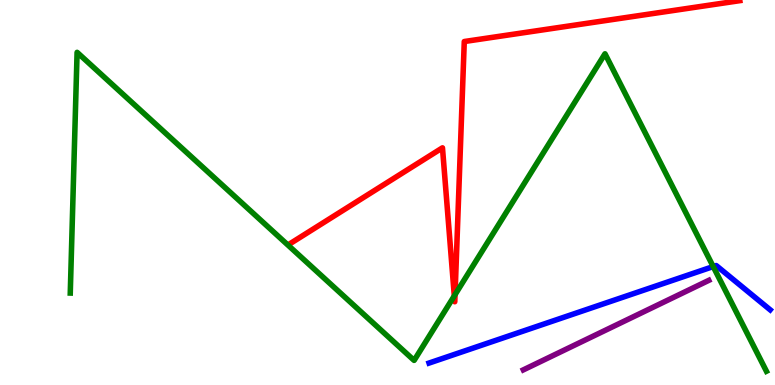[{'lines': ['blue', 'red'], 'intersections': []}, {'lines': ['green', 'red'], 'intersections': [{'x': 5.86, 'y': 2.32}, {'x': 5.87, 'y': 2.35}]}, {'lines': ['purple', 'red'], 'intersections': []}, {'lines': ['blue', 'green'], 'intersections': [{'x': 9.2, 'y': 3.08}]}, {'lines': ['blue', 'purple'], 'intersections': []}, {'lines': ['green', 'purple'], 'intersections': []}]